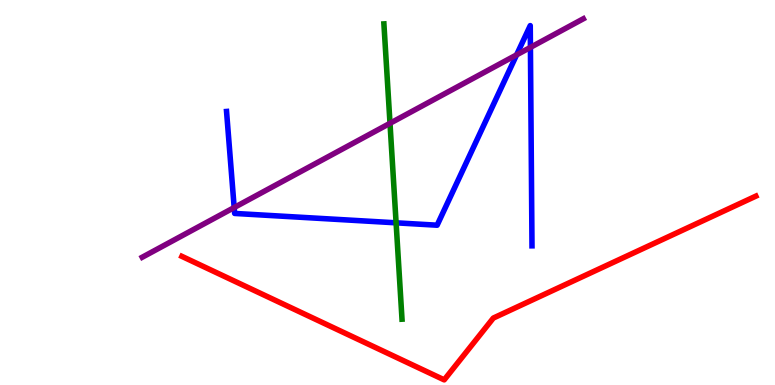[{'lines': ['blue', 'red'], 'intersections': []}, {'lines': ['green', 'red'], 'intersections': []}, {'lines': ['purple', 'red'], 'intersections': []}, {'lines': ['blue', 'green'], 'intersections': [{'x': 5.11, 'y': 4.21}]}, {'lines': ['blue', 'purple'], 'intersections': [{'x': 3.02, 'y': 4.61}, {'x': 6.67, 'y': 8.58}, {'x': 6.84, 'y': 8.77}]}, {'lines': ['green', 'purple'], 'intersections': [{'x': 5.03, 'y': 6.8}]}]